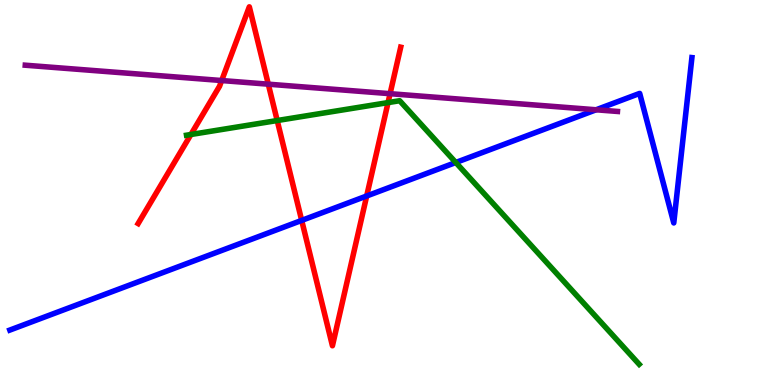[{'lines': ['blue', 'red'], 'intersections': [{'x': 3.89, 'y': 4.28}, {'x': 4.73, 'y': 4.91}]}, {'lines': ['green', 'red'], 'intersections': [{'x': 2.46, 'y': 6.51}, {'x': 3.58, 'y': 6.87}, {'x': 5.01, 'y': 7.34}]}, {'lines': ['purple', 'red'], 'intersections': [{'x': 2.86, 'y': 7.91}, {'x': 3.46, 'y': 7.81}, {'x': 5.03, 'y': 7.57}]}, {'lines': ['blue', 'green'], 'intersections': [{'x': 5.88, 'y': 5.78}]}, {'lines': ['blue', 'purple'], 'intersections': [{'x': 7.69, 'y': 7.15}]}, {'lines': ['green', 'purple'], 'intersections': []}]